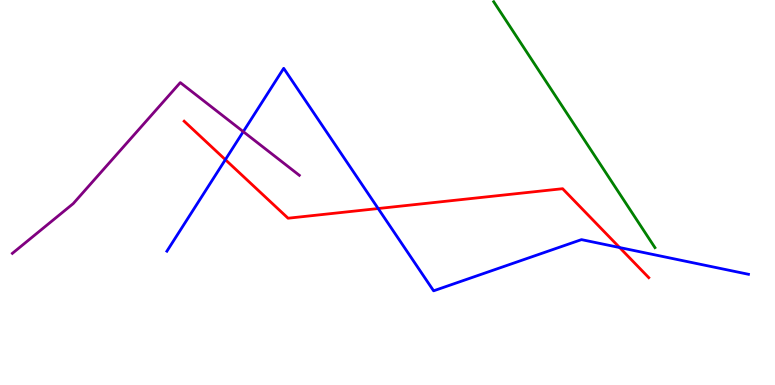[{'lines': ['blue', 'red'], 'intersections': [{'x': 2.91, 'y': 5.85}, {'x': 4.88, 'y': 4.58}, {'x': 7.99, 'y': 3.57}]}, {'lines': ['green', 'red'], 'intersections': []}, {'lines': ['purple', 'red'], 'intersections': []}, {'lines': ['blue', 'green'], 'intersections': []}, {'lines': ['blue', 'purple'], 'intersections': [{'x': 3.14, 'y': 6.58}]}, {'lines': ['green', 'purple'], 'intersections': []}]